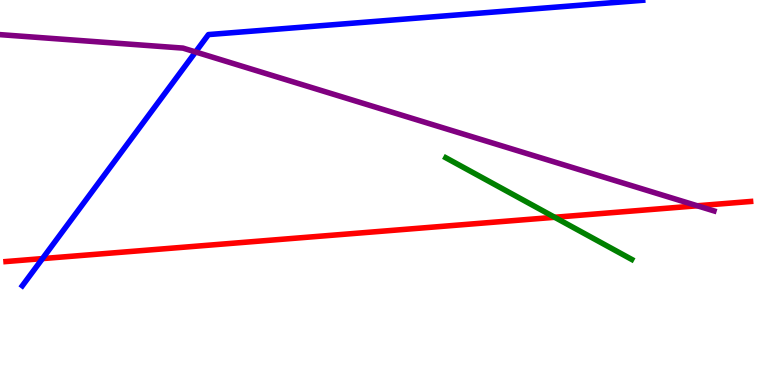[{'lines': ['blue', 'red'], 'intersections': [{'x': 0.548, 'y': 3.28}]}, {'lines': ['green', 'red'], 'intersections': [{'x': 7.16, 'y': 4.36}]}, {'lines': ['purple', 'red'], 'intersections': [{'x': 9.0, 'y': 4.66}]}, {'lines': ['blue', 'green'], 'intersections': []}, {'lines': ['blue', 'purple'], 'intersections': [{'x': 2.52, 'y': 8.65}]}, {'lines': ['green', 'purple'], 'intersections': []}]